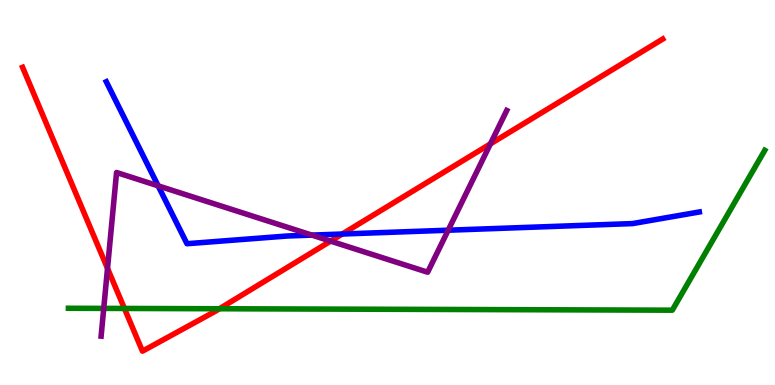[{'lines': ['blue', 'red'], 'intersections': [{'x': 4.42, 'y': 3.92}]}, {'lines': ['green', 'red'], 'intersections': [{'x': 1.61, 'y': 1.99}, {'x': 2.83, 'y': 1.98}]}, {'lines': ['purple', 'red'], 'intersections': [{'x': 1.39, 'y': 3.03}, {'x': 4.27, 'y': 3.74}, {'x': 6.33, 'y': 6.26}]}, {'lines': ['blue', 'green'], 'intersections': []}, {'lines': ['blue', 'purple'], 'intersections': [{'x': 2.04, 'y': 5.17}, {'x': 4.02, 'y': 3.89}, {'x': 5.78, 'y': 4.02}]}, {'lines': ['green', 'purple'], 'intersections': [{'x': 1.34, 'y': 1.99}]}]